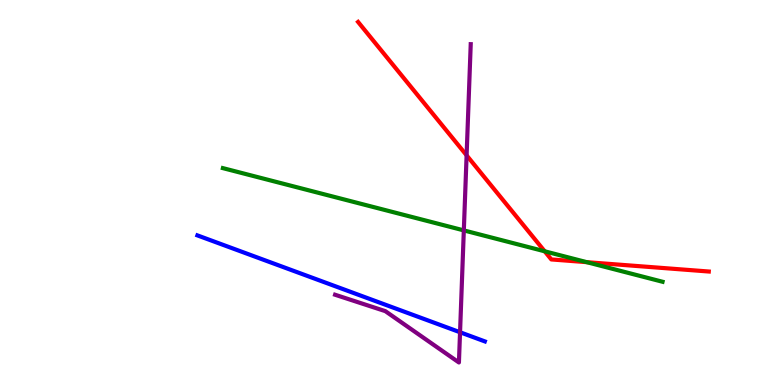[{'lines': ['blue', 'red'], 'intersections': []}, {'lines': ['green', 'red'], 'intersections': [{'x': 7.03, 'y': 3.47}, {'x': 7.57, 'y': 3.19}]}, {'lines': ['purple', 'red'], 'intersections': [{'x': 6.02, 'y': 5.97}]}, {'lines': ['blue', 'green'], 'intersections': []}, {'lines': ['blue', 'purple'], 'intersections': [{'x': 5.94, 'y': 1.37}]}, {'lines': ['green', 'purple'], 'intersections': [{'x': 5.98, 'y': 4.02}]}]